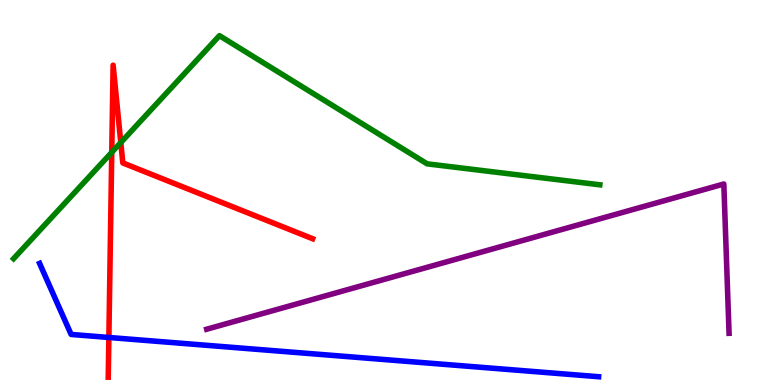[{'lines': ['blue', 'red'], 'intersections': [{'x': 1.4, 'y': 1.23}]}, {'lines': ['green', 'red'], 'intersections': [{'x': 1.44, 'y': 6.04}, {'x': 1.56, 'y': 6.3}]}, {'lines': ['purple', 'red'], 'intersections': []}, {'lines': ['blue', 'green'], 'intersections': []}, {'lines': ['blue', 'purple'], 'intersections': []}, {'lines': ['green', 'purple'], 'intersections': []}]